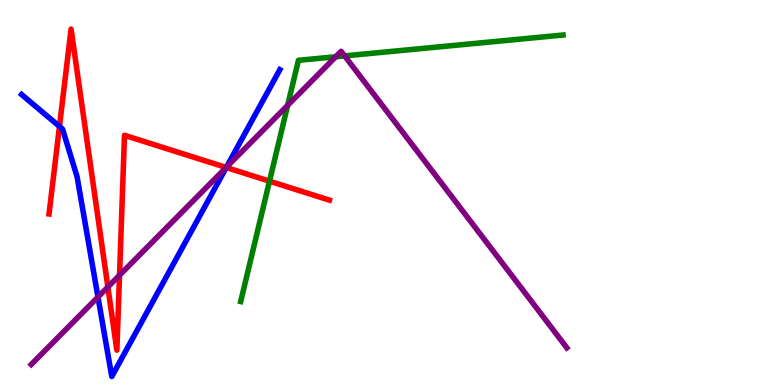[{'lines': ['blue', 'red'], 'intersections': [{'x': 0.767, 'y': 6.72}, {'x': 2.92, 'y': 5.65}]}, {'lines': ['green', 'red'], 'intersections': [{'x': 3.48, 'y': 5.29}]}, {'lines': ['purple', 'red'], 'intersections': [{'x': 1.39, 'y': 2.54}, {'x': 1.54, 'y': 2.85}, {'x': 2.92, 'y': 5.65}]}, {'lines': ['blue', 'green'], 'intersections': []}, {'lines': ['blue', 'purple'], 'intersections': [{'x': 1.26, 'y': 2.29}, {'x': 2.92, 'y': 5.66}]}, {'lines': ['green', 'purple'], 'intersections': [{'x': 3.71, 'y': 7.26}, {'x': 4.33, 'y': 8.53}, {'x': 4.45, 'y': 8.55}]}]